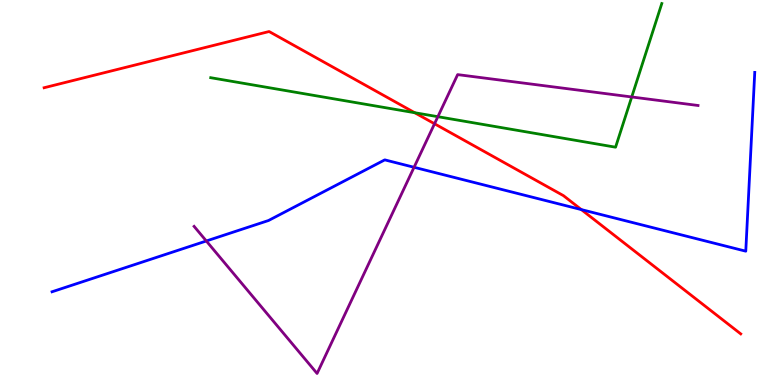[{'lines': ['blue', 'red'], 'intersections': [{'x': 7.5, 'y': 4.56}]}, {'lines': ['green', 'red'], 'intersections': [{'x': 5.35, 'y': 7.07}]}, {'lines': ['purple', 'red'], 'intersections': [{'x': 5.61, 'y': 6.79}]}, {'lines': ['blue', 'green'], 'intersections': []}, {'lines': ['blue', 'purple'], 'intersections': [{'x': 2.66, 'y': 3.74}, {'x': 5.34, 'y': 5.66}]}, {'lines': ['green', 'purple'], 'intersections': [{'x': 5.65, 'y': 6.97}, {'x': 8.15, 'y': 7.48}]}]